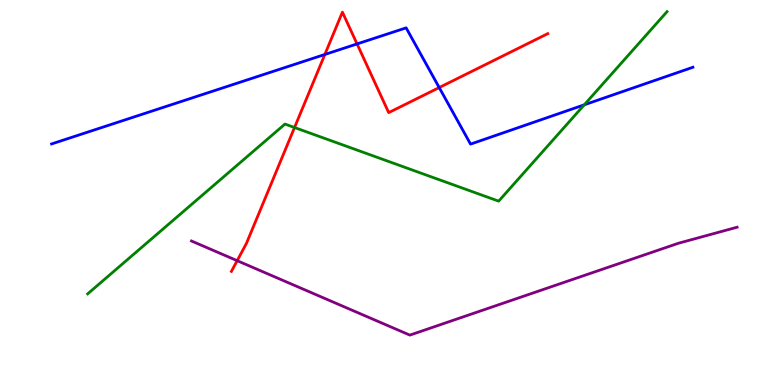[{'lines': ['blue', 'red'], 'intersections': [{'x': 4.19, 'y': 8.59}, {'x': 4.61, 'y': 8.86}, {'x': 5.67, 'y': 7.73}]}, {'lines': ['green', 'red'], 'intersections': [{'x': 3.8, 'y': 6.69}]}, {'lines': ['purple', 'red'], 'intersections': [{'x': 3.06, 'y': 3.23}]}, {'lines': ['blue', 'green'], 'intersections': [{'x': 7.54, 'y': 7.28}]}, {'lines': ['blue', 'purple'], 'intersections': []}, {'lines': ['green', 'purple'], 'intersections': []}]